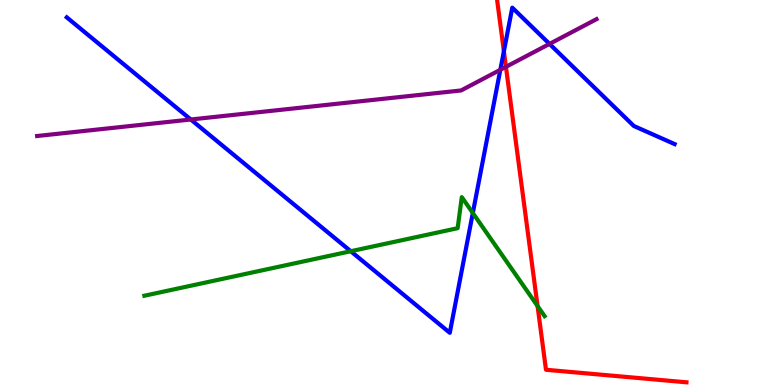[{'lines': ['blue', 'red'], 'intersections': [{'x': 6.5, 'y': 8.67}]}, {'lines': ['green', 'red'], 'intersections': [{'x': 6.94, 'y': 2.05}]}, {'lines': ['purple', 'red'], 'intersections': [{'x': 6.53, 'y': 8.26}]}, {'lines': ['blue', 'green'], 'intersections': [{'x': 4.53, 'y': 3.47}, {'x': 6.1, 'y': 4.47}]}, {'lines': ['blue', 'purple'], 'intersections': [{'x': 2.46, 'y': 6.9}, {'x': 6.46, 'y': 8.19}, {'x': 7.09, 'y': 8.86}]}, {'lines': ['green', 'purple'], 'intersections': []}]